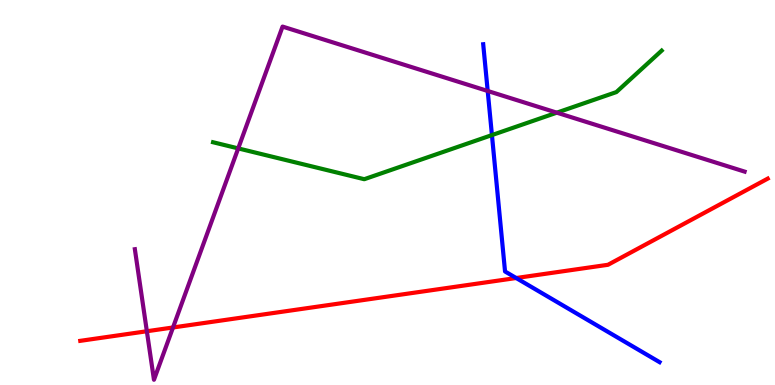[{'lines': ['blue', 'red'], 'intersections': [{'x': 6.66, 'y': 2.78}]}, {'lines': ['green', 'red'], 'intersections': []}, {'lines': ['purple', 'red'], 'intersections': [{'x': 1.89, 'y': 1.4}, {'x': 2.23, 'y': 1.49}]}, {'lines': ['blue', 'green'], 'intersections': [{'x': 6.35, 'y': 6.49}]}, {'lines': ['blue', 'purple'], 'intersections': [{'x': 6.29, 'y': 7.64}]}, {'lines': ['green', 'purple'], 'intersections': [{'x': 3.07, 'y': 6.15}, {'x': 7.18, 'y': 7.07}]}]